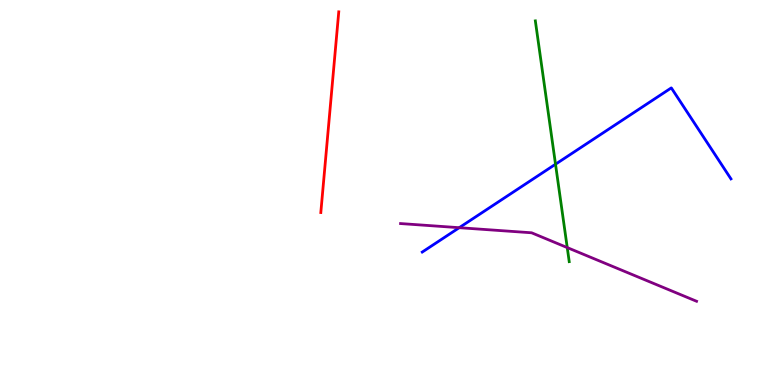[{'lines': ['blue', 'red'], 'intersections': []}, {'lines': ['green', 'red'], 'intersections': []}, {'lines': ['purple', 'red'], 'intersections': []}, {'lines': ['blue', 'green'], 'intersections': [{'x': 7.17, 'y': 5.73}]}, {'lines': ['blue', 'purple'], 'intersections': [{'x': 5.93, 'y': 4.09}]}, {'lines': ['green', 'purple'], 'intersections': [{'x': 7.32, 'y': 3.57}]}]